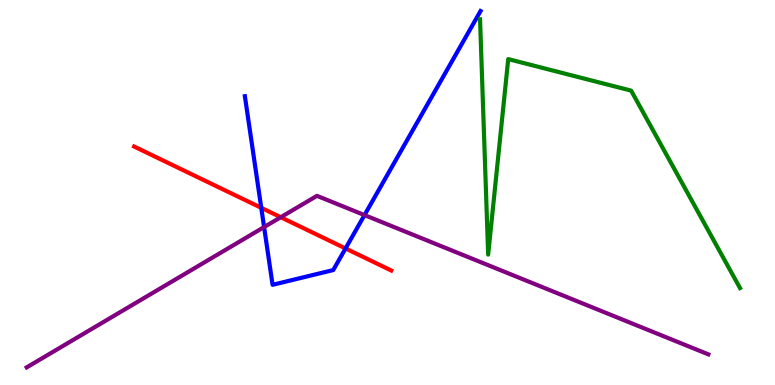[{'lines': ['blue', 'red'], 'intersections': [{'x': 3.37, 'y': 4.6}, {'x': 4.46, 'y': 3.55}]}, {'lines': ['green', 'red'], 'intersections': []}, {'lines': ['purple', 'red'], 'intersections': [{'x': 3.62, 'y': 4.36}]}, {'lines': ['blue', 'green'], 'intersections': []}, {'lines': ['blue', 'purple'], 'intersections': [{'x': 3.41, 'y': 4.1}, {'x': 4.7, 'y': 4.41}]}, {'lines': ['green', 'purple'], 'intersections': []}]